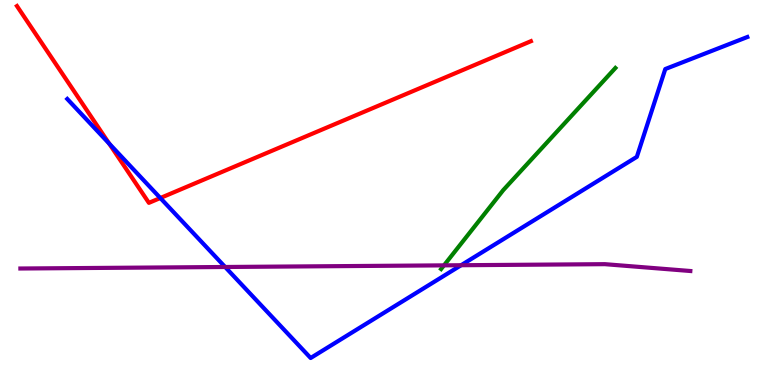[{'lines': ['blue', 'red'], 'intersections': [{'x': 1.41, 'y': 6.27}, {'x': 2.07, 'y': 4.86}]}, {'lines': ['green', 'red'], 'intersections': []}, {'lines': ['purple', 'red'], 'intersections': []}, {'lines': ['blue', 'green'], 'intersections': []}, {'lines': ['blue', 'purple'], 'intersections': [{'x': 2.9, 'y': 3.07}, {'x': 5.95, 'y': 3.11}]}, {'lines': ['green', 'purple'], 'intersections': [{'x': 5.73, 'y': 3.11}]}]